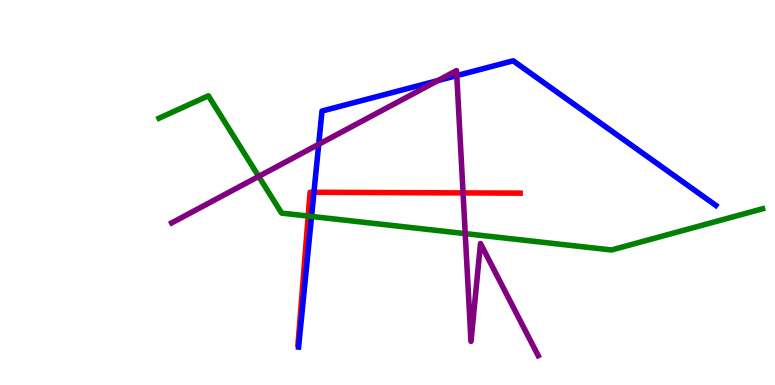[{'lines': ['blue', 'red'], 'intersections': [{'x': 4.05, 'y': 5.01}]}, {'lines': ['green', 'red'], 'intersections': [{'x': 3.98, 'y': 4.39}]}, {'lines': ['purple', 'red'], 'intersections': [{'x': 5.97, 'y': 4.99}]}, {'lines': ['blue', 'green'], 'intersections': [{'x': 4.02, 'y': 4.38}]}, {'lines': ['blue', 'purple'], 'intersections': [{'x': 4.11, 'y': 6.25}, {'x': 5.65, 'y': 7.91}, {'x': 5.89, 'y': 8.04}]}, {'lines': ['green', 'purple'], 'intersections': [{'x': 3.34, 'y': 5.42}, {'x': 6.0, 'y': 3.93}]}]